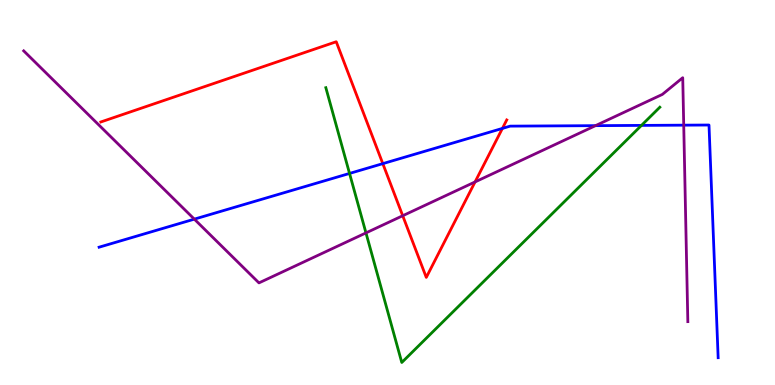[{'lines': ['blue', 'red'], 'intersections': [{'x': 4.94, 'y': 5.75}, {'x': 6.48, 'y': 6.66}]}, {'lines': ['green', 'red'], 'intersections': []}, {'lines': ['purple', 'red'], 'intersections': [{'x': 5.2, 'y': 4.4}, {'x': 6.13, 'y': 5.27}]}, {'lines': ['blue', 'green'], 'intersections': [{'x': 4.51, 'y': 5.5}, {'x': 8.28, 'y': 6.74}]}, {'lines': ['blue', 'purple'], 'intersections': [{'x': 2.51, 'y': 4.31}, {'x': 7.68, 'y': 6.74}, {'x': 8.82, 'y': 6.75}]}, {'lines': ['green', 'purple'], 'intersections': [{'x': 4.72, 'y': 3.95}]}]